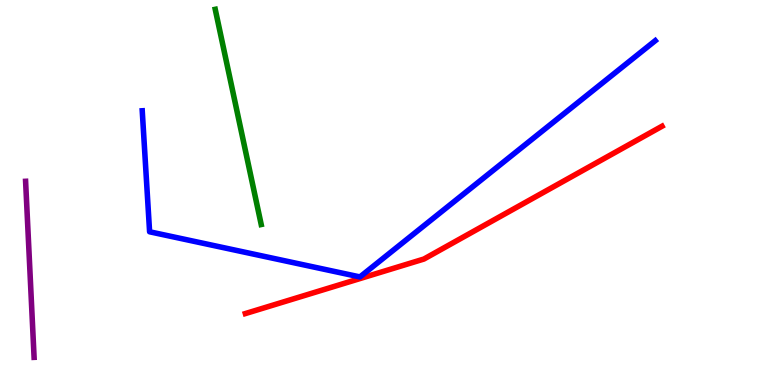[{'lines': ['blue', 'red'], 'intersections': []}, {'lines': ['green', 'red'], 'intersections': []}, {'lines': ['purple', 'red'], 'intersections': []}, {'lines': ['blue', 'green'], 'intersections': []}, {'lines': ['blue', 'purple'], 'intersections': []}, {'lines': ['green', 'purple'], 'intersections': []}]